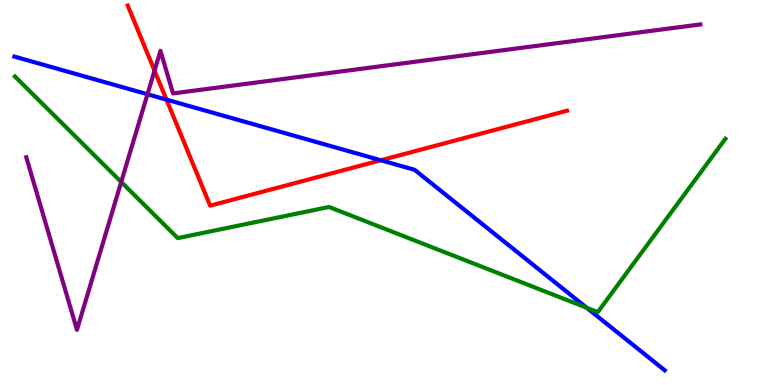[{'lines': ['blue', 'red'], 'intersections': [{'x': 2.15, 'y': 7.41}, {'x': 4.91, 'y': 5.84}]}, {'lines': ['green', 'red'], 'intersections': []}, {'lines': ['purple', 'red'], 'intersections': [{'x': 1.99, 'y': 8.17}]}, {'lines': ['blue', 'green'], 'intersections': [{'x': 7.57, 'y': 2.01}]}, {'lines': ['blue', 'purple'], 'intersections': [{'x': 1.9, 'y': 7.55}]}, {'lines': ['green', 'purple'], 'intersections': [{'x': 1.56, 'y': 5.27}]}]